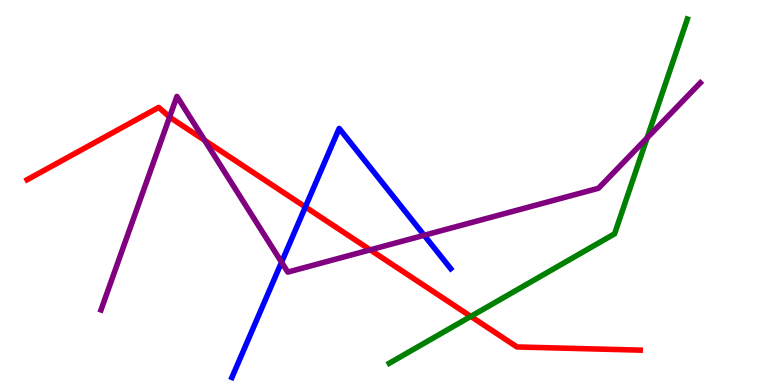[{'lines': ['blue', 'red'], 'intersections': [{'x': 3.94, 'y': 4.62}]}, {'lines': ['green', 'red'], 'intersections': [{'x': 6.07, 'y': 1.78}]}, {'lines': ['purple', 'red'], 'intersections': [{'x': 2.19, 'y': 6.96}, {'x': 2.64, 'y': 6.35}, {'x': 4.78, 'y': 3.51}]}, {'lines': ['blue', 'green'], 'intersections': []}, {'lines': ['blue', 'purple'], 'intersections': [{'x': 3.63, 'y': 3.19}, {'x': 5.47, 'y': 3.89}]}, {'lines': ['green', 'purple'], 'intersections': [{'x': 8.35, 'y': 6.42}]}]